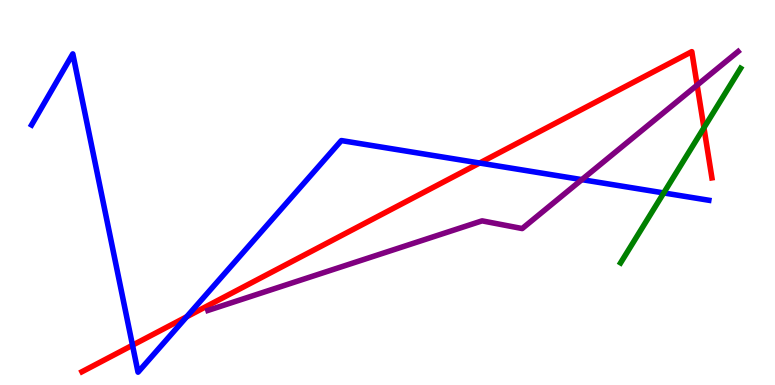[{'lines': ['blue', 'red'], 'intersections': [{'x': 1.71, 'y': 1.03}, {'x': 2.41, 'y': 1.77}, {'x': 6.19, 'y': 5.77}]}, {'lines': ['green', 'red'], 'intersections': [{'x': 9.08, 'y': 6.68}]}, {'lines': ['purple', 'red'], 'intersections': [{'x': 9.0, 'y': 7.79}]}, {'lines': ['blue', 'green'], 'intersections': [{'x': 8.56, 'y': 4.99}]}, {'lines': ['blue', 'purple'], 'intersections': [{'x': 7.51, 'y': 5.33}]}, {'lines': ['green', 'purple'], 'intersections': []}]